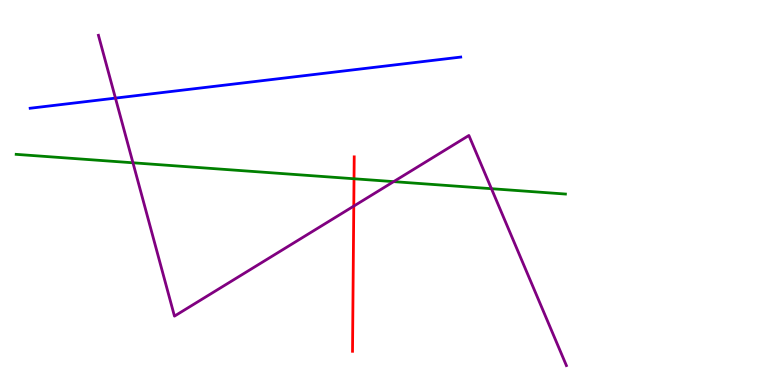[{'lines': ['blue', 'red'], 'intersections': []}, {'lines': ['green', 'red'], 'intersections': [{'x': 4.57, 'y': 5.36}]}, {'lines': ['purple', 'red'], 'intersections': [{'x': 4.56, 'y': 4.65}]}, {'lines': ['blue', 'green'], 'intersections': []}, {'lines': ['blue', 'purple'], 'intersections': [{'x': 1.49, 'y': 7.45}]}, {'lines': ['green', 'purple'], 'intersections': [{'x': 1.72, 'y': 5.77}, {'x': 5.08, 'y': 5.28}, {'x': 6.34, 'y': 5.1}]}]